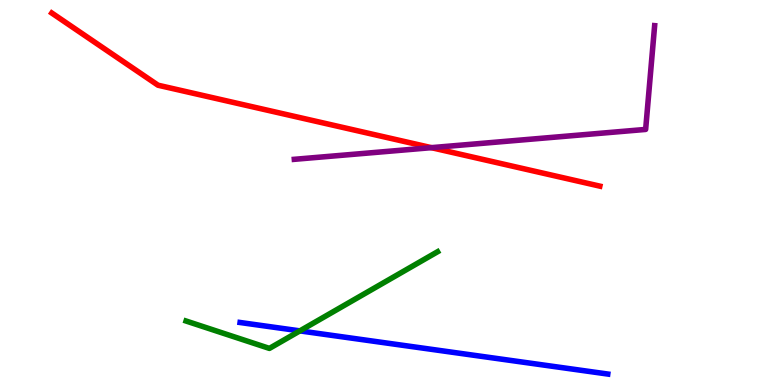[{'lines': ['blue', 'red'], 'intersections': []}, {'lines': ['green', 'red'], 'intersections': []}, {'lines': ['purple', 'red'], 'intersections': [{'x': 5.57, 'y': 6.16}]}, {'lines': ['blue', 'green'], 'intersections': [{'x': 3.87, 'y': 1.41}]}, {'lines': ['blue', 'purple'], 'intersections': []}, {'lines': ['green', 'purple'], 'intersections': []}]